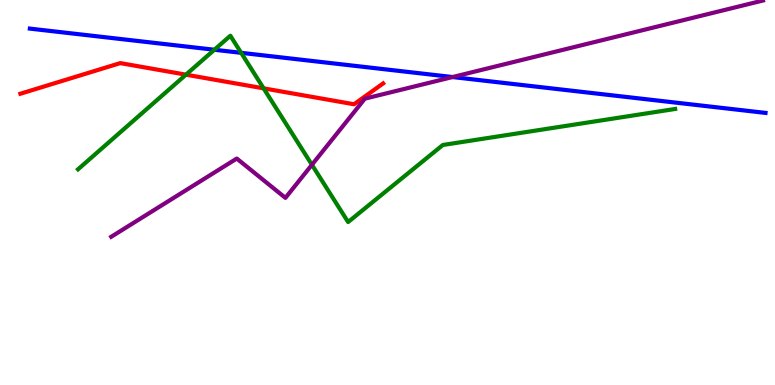[{'lines': ['blue', 'red'], 'intersections': []}, {'lines': ['green', 'red'], 'intersections': [{'x': 2.4, 'y': 8.06}, {'x': 3.4, 'y': 7.71}]}, {'lines': ['purple', 'red'], 'intersections': []}, {'lines': ['blue', 'green'], 'intersections': [{'x': 2.77, 'y': 8.71}, {'x': 3.11, 'y': 8.63}]}, {'lines': ['blue', 'purple'], 'intersections': [{'x': 5.84, 'y': 8.0}]}, {'lines': ['green', 'purple'], 'intersections': [{'x': 4.02, 'y': 5.72}]}]